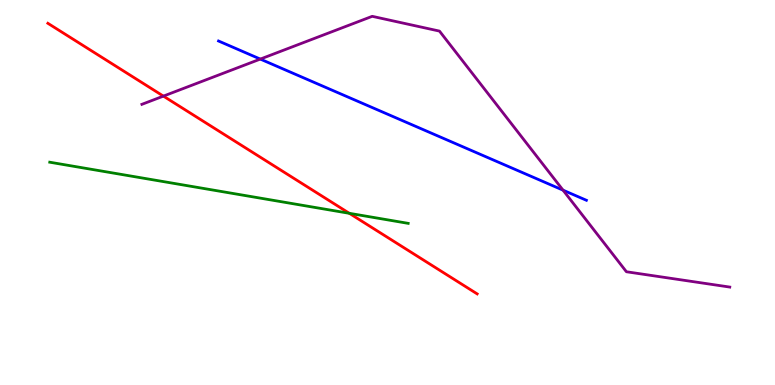[{'lines': ['blue', 'red'], 'intersections': []}, {'lines': ['green', 'red'], 'intersections': [{'x': 4.51, 'y': 4.46}]}, {'lines': ['purple', 'red'], 'intersections': [{'x': 2.11, 'y': 7.5}]}, {'lines': ['blue', 'green'], 'intersections': []}, {'lines': ['blue', 'purple'], 'intersections': [{'x': 3.36, 'y': 8.47}, {'x': 7.26, 'y': 5.06}]}, {'lines': ['green', 'purple'], 'intersections': []}]